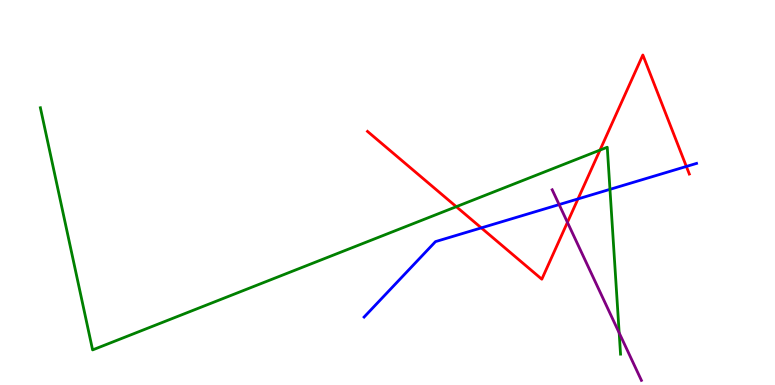[{'lines': ['blue', 'red'], 'intersections': [{'x': 6.21, 'y': 4.08}, {'x': 7.46, 'y': 4.83}, {'x': 8.86, 'y': 5.68}]}, {'lines': ['green', 'red'], 'intersections': [{'x': 5.89, 'y': 4.63}, {'x': 7.74, 'y': 6.1}]}, {'lines': ['purple', 'red'], 'intersections': [{'x': 7.32, 'y': 4.22}]}, {'lines': ['blue', 'green'], 'intersections': [{'x': 7.87, 'y': 5.08}]}, {'lines': ['blue', 'purple'], 'intersections': [{'x': 7.21, 'y': 4.69}]}, {'lines': ['green', 'purple'], 'intersections': [{'x': 7.99, 'y': 1.35}]}]